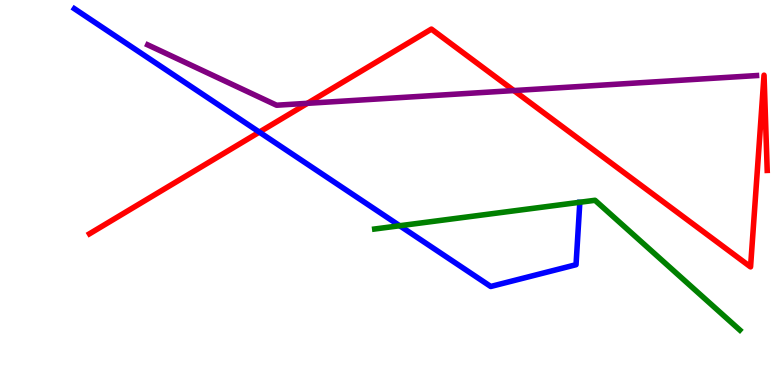[{'lines': ['blue', 'red'], 'intersections': [{'x': 3.35, 'y': 6.57}]}, {'lines': ['green', 'red'], 'intersections': []}, {'lines': ['purple', 'red'], 'intersections': [{'x': 3.97, 'y': 7.32}, {'x': 6.63, 'y': 7.65}]}, {'lines': ['blue', 'green'], 'intersections': [{'x': 5.16, 'y': 4.14}]}, {'lines': ['blue', 'purple'], 'intersections': []}, {'lines': ['green', 'purple'], 'intersections': []}]